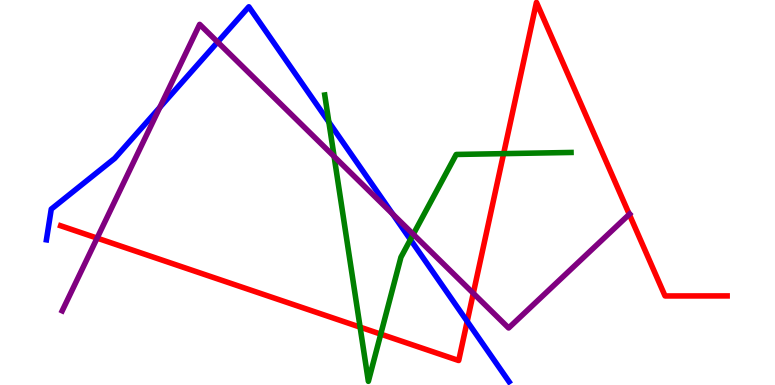[{'lines': ['blue', 'red'], 'intersections': [{'x': 6.03, 'y': 1.65}]}, {'lines': ['green', 'red'], 'intersections': [{'x': 4.65, 'y': 1.5}, {'x': 4.91, 'y': 1.32}, {'x': 6.5, 'y': 6.01}]}, {'lines': ['purple', 'red'], 'intersections': [{'x': 1.25, 'y': 3.82}, {'x': 6.11, 'y': 2.38}, {'x': 8.12, 'y': 4.43}]}, {'lines': ['blue', 'green'], 'intersections': [{'x': 4.24, 'y': 6.83}, {'x': 5.3, 'y': 3.78}]}, {'lines': ['blue', 'purple'], 'intersections': [{'x': 2.06, 'y': 7.21}, {'x': 2.81, 'y': 8.91}, {'x': 5.07, 'y': 4.44}]}, {'lines': ['green', 'purple'], 'intersections': [{'x': 4.31, 'y': 5.94}, {'x': 5.33, 'y': 3.91}]}]